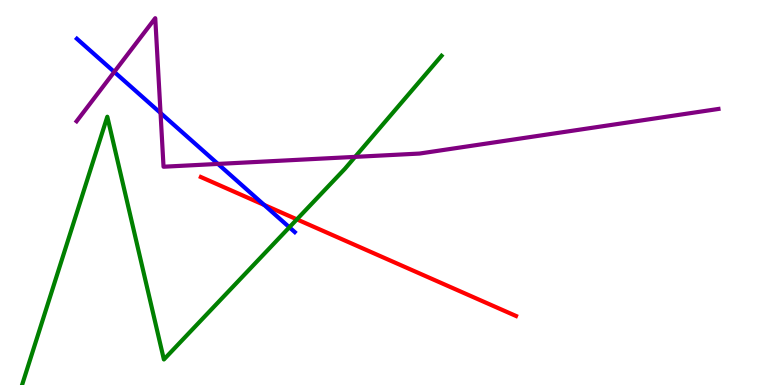[{'lines': ['blue', 'red'], 'intersections': [{'x': 3.41, 'y': 4.68}]}, {'lines': ['green', 'red'], 'intersections': [{'x': 3.83, 'y': 4.3}]}, {'lines': ['purple', 'red'], 'intersections': []}, {'lines': ['blue', 'green'], 'intersections': [{'x': 3.73, 'y': 4.1}]}, {'lines': ['blue', 'purple'], 'intersections': [{'x': 1.47, 'y': 8.13}, {'x': 2.07, 'y': 7.07}, {'x': 2.81, 'y': 5.74}]}, {'lines': ['green', 'purple'], 'intersections': [{'x': 4.58, 'y': 5.93}]}]